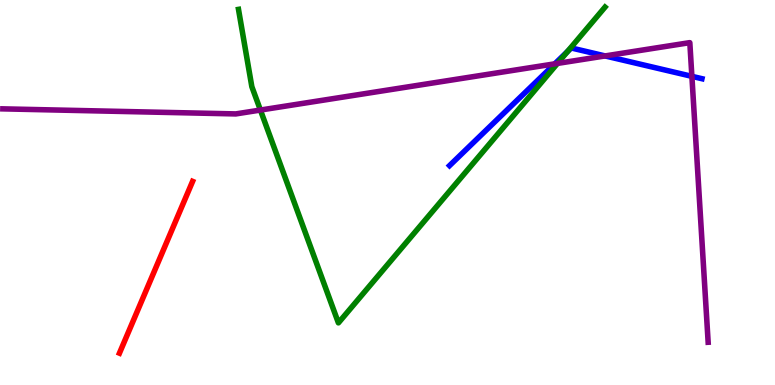[{'lines': ['blue', 'red'], 'intersections': []}, {'lines': ['green', 'red'], 'intersections': []}, {'lines': ['purple', 'red'], 'intersections': []}, {'lines': ['blue', 'green'], 'intersections': [{'x': 7.32, 'y': 8.66}]}, {'lines': ['blue', 'purple'], 'intersections': [{'x': 7.16, 'y': 8.34}, {'x': 7.81, 'y': 8.55}, {'x': 8.93, 'y': 8.02}]}, {'lines': ['green', 'purple'], 'intersections': [{'x': 3.36, 'y': 7.14}, {'x': 7.19, 'y': 8.35}]}]